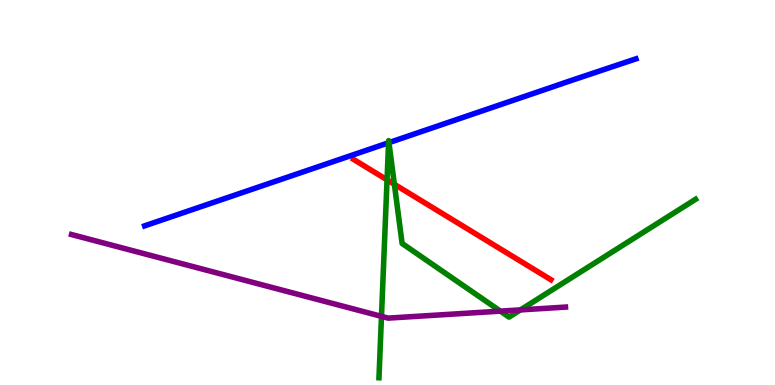[{'lines': ['blue', 'red'], 'intersections': []}, {'lines': ['green', 'red'], 'intersections': [{'x': 4.99, 'y': 5.33}, {'x': 5.09, 'y': 5.21}]}, {'lines': ['purple', 'red'], 'intersections': []}, {'lines': ['blue', 'green'], 'intersections': [{'x': 5.01, 'y': 6.29}, {'x': 5.02, 'y': 6.29}]}, {'lines': ['blue', 'purple'], 'intersections': []}, {'lines': ['green', 'purple'], 'intersections': [{'x': 4.92, 'y': 1.78}, {'x': 6.46, 'y': 1.92}, {'x': 6.72, 'y': 1.95}]}]